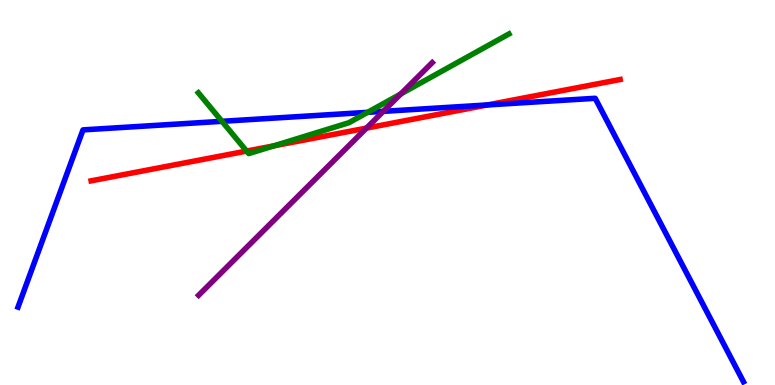[{'lines': ['blue', 'red'], 'intersections': [{'x': 6.29, 'y': 7.27}]}, {'lines': ['green', 'red'], 'intersections': [{'x': 3.18, 'y': 6.08}, {'x': 3.54, 'y': 6.21}]}, {'lines': ['purple', 'red'], 'intersections': [{'x': 4.73, 'y': 6.67}]}, {'lines': ['blue', 'green'], 'intersections': [{'x': 2.86, 'y': 6.85}, {'x': 4.74, 'y': 7.08}]}, {'lines': ['blue', 'purple'], 'intersections': [{'x': 4.95, 'y': 7.11}]}, {'lines': ['green', 'purple'], 'intersections': [{'x': 5.17, 'y': 7.56}]}]